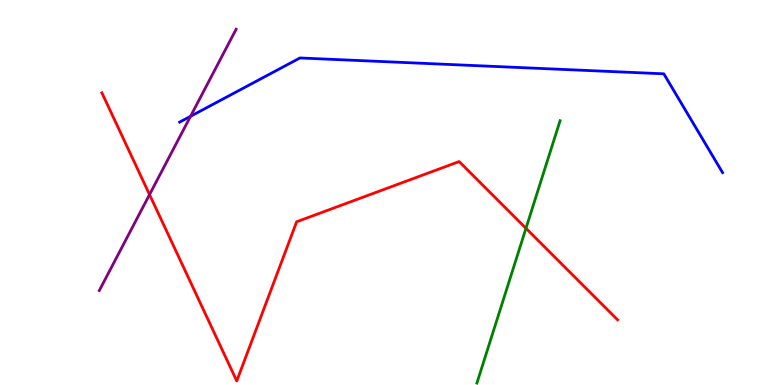[{'lines': ['blue', 'red'], 'intersections': []}, {'lines': ['green', 'red'], 'intersections': [{'x': 6.79, 'y': 4.07}]}, {'lines': ['purple', 'red'], 'intersections': [{'x': 1.93, 'y': 4.95}]}, {'lines': ['blue', 'green'], 'intersections': []}, {'lines': ['blue', 'purple'], 'intersections': [{'x': 2.46, 'y': 6.98}]}, {'lines': ['green', 'purple'], 'intersections': []}]